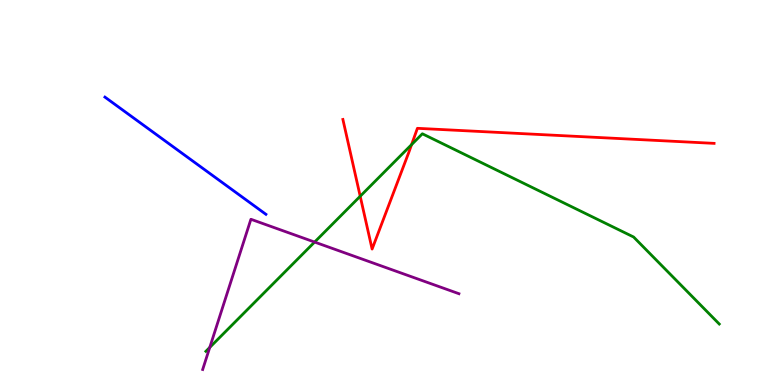[{'lines': ['blue', 'red'], 'intersections': []}, {'lines': ['green', 'red'], 'intersections': [{'x': 4.65, 'y': 4.9}, {'x': 5.31, 'y': 6.24}]}, {'lines': ['purple', 'red'], 'intersections': []}, {'lines': ['blue', 'green'], 'intersections': []}, {'lines': ['blue', 'purple'], 'intersections': []}, {'lines': ['green', 'purple'], 'intersections': [{'x': 2.71, 'y': 0.976}, {'x': 4.06, 'y': 3.71}]}]